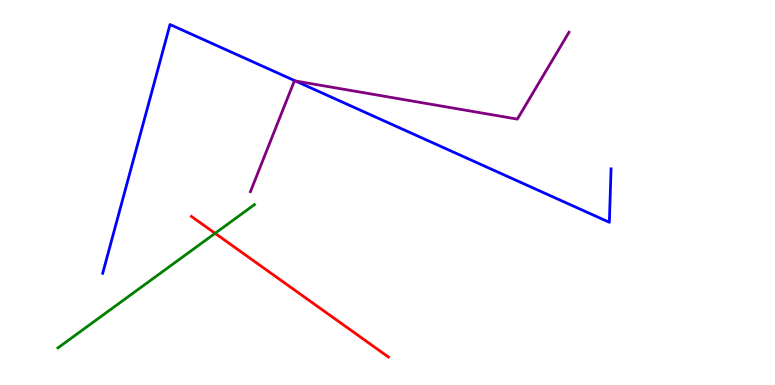[{'lines': ['blue', 'red'], 'intersections': []}, {'lines': ['green', 'red'], 'intersections': [{'x': 2.78, 'y': 3.94}]}, {'lines': ['purple', 'red'], 'intersections': []}, {'lines': ['blue', 'green'], 'intersections': []}, {'lines': ['blue', 'purple'], 'intersections': [{'x': 3.81, 'y': 7.9}]}, {'lines': ['green', 'purple'], 'intersections': []}]